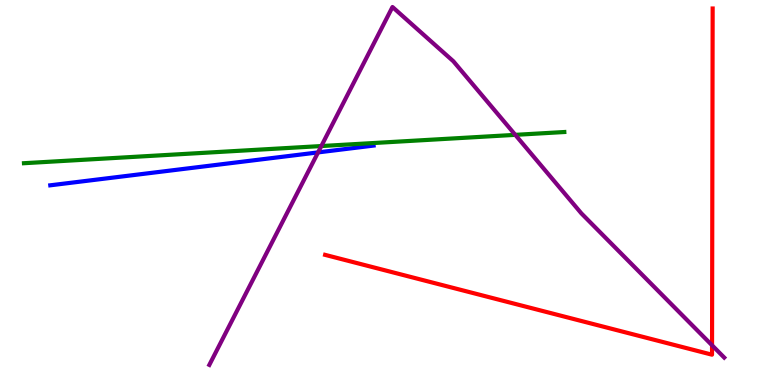[{'lines': ['blue', 'red'], 'intersections': []}, {'lines': ['green', 'red'], 'intersections': []}, {'lines': ['purple', 'red'], 'intersections': [{'x': 9.19, 'y': 1.03}]}, {'lines': ['blue', 'green'], 'intersections': []}, {'lines': ['blue', 'purple'], 'intersections': [{'x': 4.1, 'y': 6.04}]}, {'lines': ['green', 'purple'], 'intersections': [{'x': 4.15, 'y': 6.21}, {'x': 6.65, 'y': 6.5}]}]